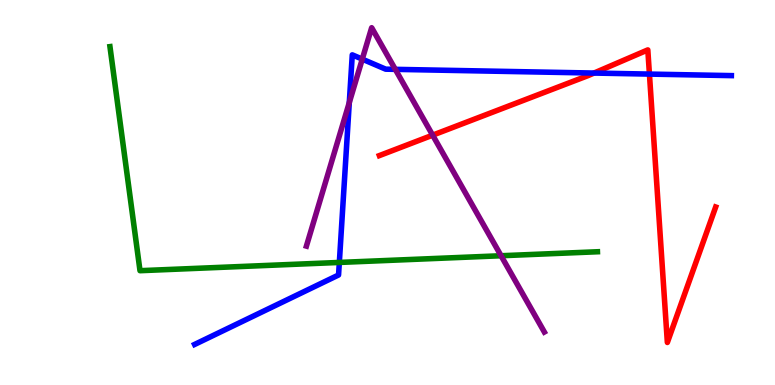[{'lines': ['blue', 'red'], 'intersections': [{'x': 7.66, 'y': 8.1}, {'x': 8.38, 'y': 8.08}]}, {'lines': ['green', 'red'], 'intersections': []}, {'lines': ['purple', 'red'], 'intersections': [{'x': 5.58, 'y': 6.49}]}, {'lines': ['blue', 'green'], 'intersections': [{'x': 4.38, 'y': 3.18}]}, {'lines': ['blue', 'purple'], 'intersections': [{'x': 4.51, 'y': 7.34}, {'x': 4.67, 'y': 8.46}, {'x': 5.1, 'y': 8.2}]}, {'lines': ['green', 'purple'], 'intersections': [{'x': 6.47, 'y': 3.36}]}]